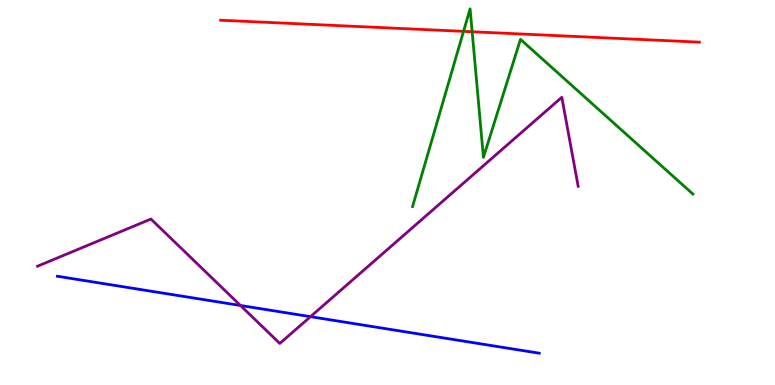[{'lines': ['blue', 'red'], 'intersections': []}, {'lines': ['green', 'red'], 'intersections': [{'x': 5.98, 'y': 9.19}, {'x': 6.09, 'y': 9.18}]}, {'lines': ['purple', 'red'], 'intersections': []}, {'lines': ['blue', 'green'], 'intersections': []}, {'lines': ['blue', 'purple'], 'intersections': [{'x': 3.1, 'y': 2.07}, {'x': 4.01, 'y': 1.77}]}, {'lines': ['green', 'purple'], 'intersections': []}]